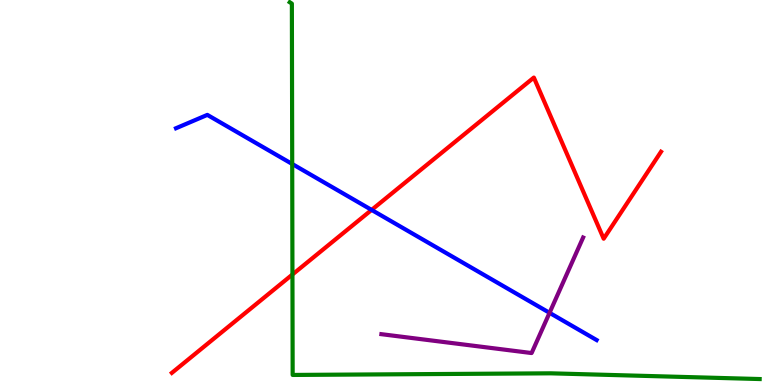[{'lines': ['blue', 'red'], 'intersections': [{'x': 4.8, 'y': 4.55}]}, {'lines': ['green', 'red'], 'intersections': [{'x': 3.77, 'y': 2.87}]}, {'lines': ['purple', 'red'], 'intersections': []}, {'lines': ['blue', 'green'], 'intersections': [{'x': 3.77, 'y': 5.74}]}, {'lines': ['blue', 'purple'], 'intersections': [{'x': 7.09, 'y': 1.87}]}, {'lines': ['green', 'purple'], 'intersections': []}]